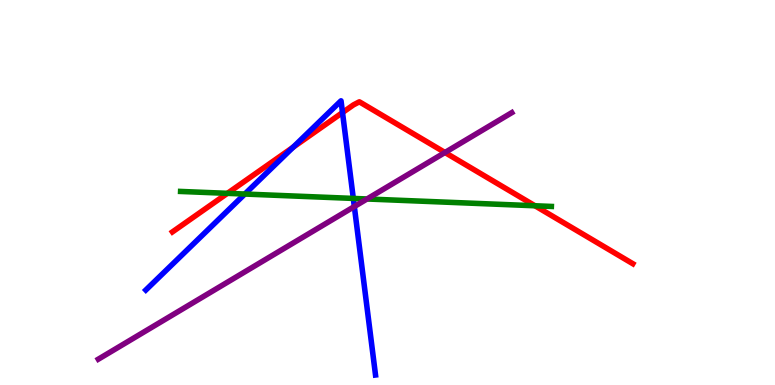[{'lines': ['blue', 'red'], 'intersections': [{'x': 3.78, 'y': 6.18}, {'x': 4.42, 'y': 7.08}]}, {'lines': ['green', 'red'], 'intersections': [{'x': 2.93, 'y': 4.98}, {'x': 6.9, 'y': 4.66}]}, {'lines': ['purple', 'red'], 'intersections': [{'x': 5.74, 'y': 6.04}]}, {'lines': ['blue', 'green'], 'intersections': [{'x': 3.16, 'y': 4.96}, {'x': 4.56, 'y': 4.85}]}, {'lines': ['blue', 'purple'], 'intersections': [{'x': 4.57, 'y': 4.64}]}, {'lines': ['green', 'purple'], 'intersections': [{'x': 4.74, 'y': 4.83}]}]